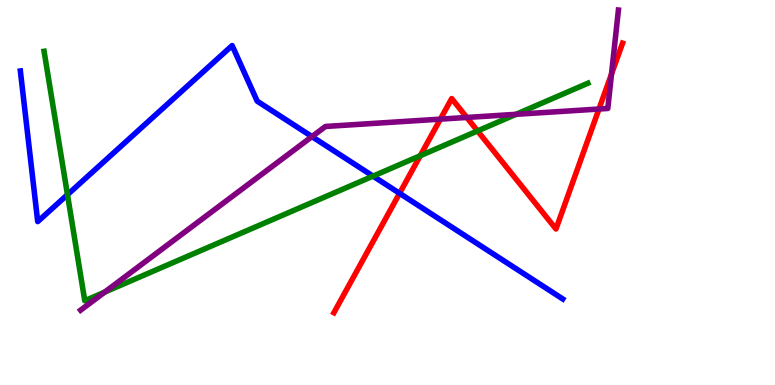[{'lines': ['blue', 'red'], 'intersections': [{'x': 5.16, 'y': 4.98}]}, {'lines': ['green', 'red'], 'intersections': [{'x': 5.42, 'y': 5.96}, {'x': 6.16, 'y': 6.6}]}, {'lines': ['purple', 'red'], 'intersections': [{'x': 5.68, 'y': 6.91}, {'x': 6.02, 'y': 6.95}, {'x': 7.73, 'y': 7.17}, {'x': 7.89, 'y': 8.08}]}, {'lines': ['blue', 'green'], 'intersections': [{'x': 0.871, 'y': 4.94}, {'x': 4.81, 'y': 5.43}]}, {'lines': ['blue', 'purple'], 'intersections': [{'x': 4.03, 'y': 6.45}]}, {'lines': ['green', 'purple'], 'intersections': [{'x': 1.35, 'y': 2.41}, {'x': 6.66, 'y': 7.03}]}]